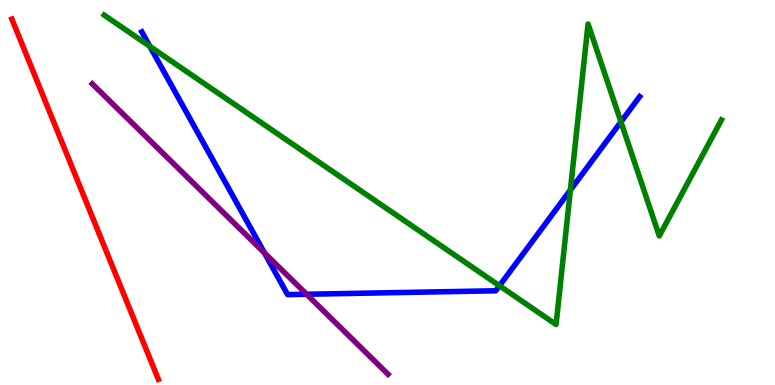[{'lines': ['blue', 'red'], 'intersections': []}, {'lines': ['green', 'red'], 'intersections': []}, {'lines': ['purple', 'red'], 'intersections': []}, {'lines': ['blue', 'green'], 'intersections': [{'x': 1.93, 'y': 8.8}, {'x': 6.44, 'y': 2.58}, {'x': 7.36, 'y': 5.06}, {'x': 8.01, 'y': 6.84}]}, {'lines': ['blue', 'purple'], 'intersections': [{'x': 3.41, 'y': 3.43}, {'x': 3.96, 'y': 2.36}]}, {'lines': ['green', 'purple'], 'intersections': []}]